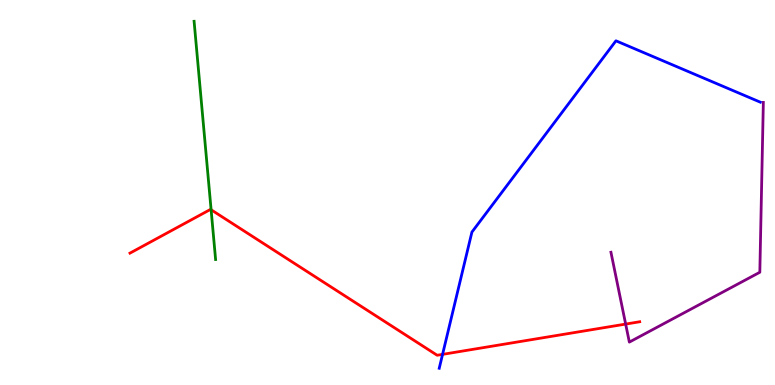[{'lines': ['blue', 'red'], 'intersections': [{'x': 5.71, 'y': 0.796}]}, {'lines': ['green', 'red'], 'intersections': [{'x': 2.72, 'y': 4.55}]}, {'lines': ['purple', 'red'], 'intersections': [{'x': 8.07, 'y': 1.58}]}, {'lines': ['blue', 'green'], 'intersections': []}, {'lines': ['blue', 'purple'], 'intersections': []}, {'lines': ['green', 'purple'], 'intersections': []}]